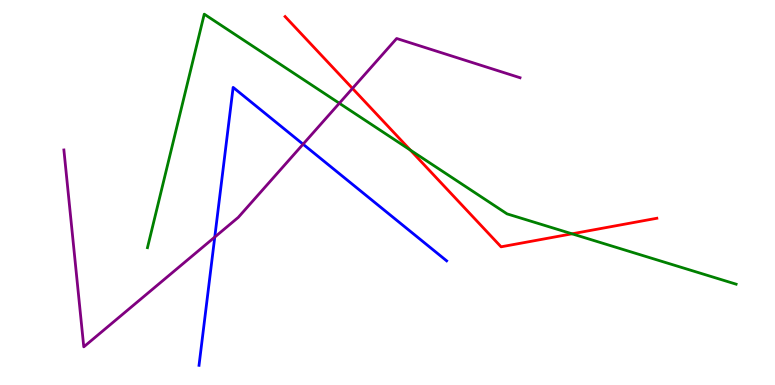[{'lines': ['blue', 'red'], 'intersections': []}, {'lines': ['green', 'red'], 'intersections': [{'x': 5.29, 'y': 6.1}, {'x': 7.38, 'y': 3.93}]}, {'lines': ['purple', 'red'], 'intersections': [{'x': 4.55, 'y': 7.7}]}, {'lines': ['blue', 'green'], 'intersections': []}, {'lines': ['blue', 'purple'], 'intersections': [{'x': 2.77, 'y': 3.84}, {'x': 3.91, 'y': 6.25}]}, {'lines': ['green', 'purple'], 'intersections': [{'x': 4.38, 'y': 7.32}]}]